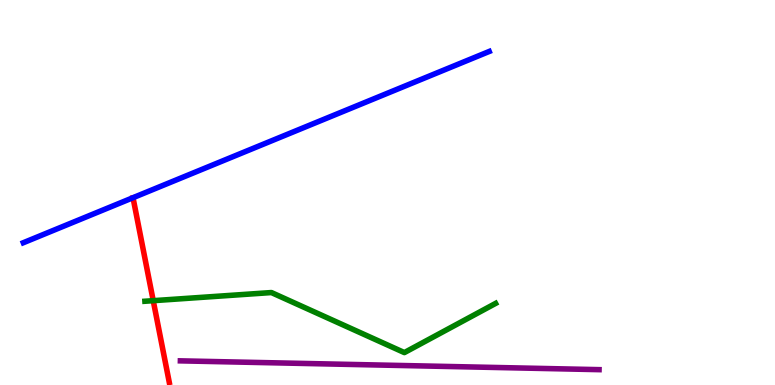[{'lines': ['blue', 'red'], 'intersections': []}, {'lines': ['green', 'red'], 'intersections': [{'x': 1.98, 'y': 2.19}]}, {'lines': ['purple', 'red'], 'intersections': []}, {'lines': ['blue', 'green'], 'intersections': []}, {'lines': ['blue', 'purple'], 'intersections': []}, {'lines': ['green', 'purple'], 'intersections': []}]